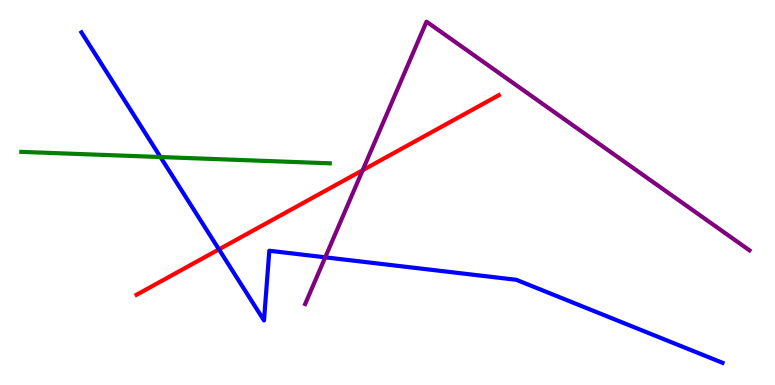[{'lines': ['blue', 'red'], 'intersections': [{'x': 2.83, 'y': 3.52}]}, {'lines': ['green', 'red'], 'intersections': []}, {'lines': ['purple', 'red'], 'intersections': [{'x': 4.68, 'y': 5.58}]}, {'lines': ['blue', 'green'], 'intersections': [{'x': 2.07, 'y': 5.92}]}, {'lines': ['blue', 'purple'], 'intersections': [{'x': 4.2, 'y': 3.32}]}, {'lines': ['green', 'purple'], 'intersections': []}]